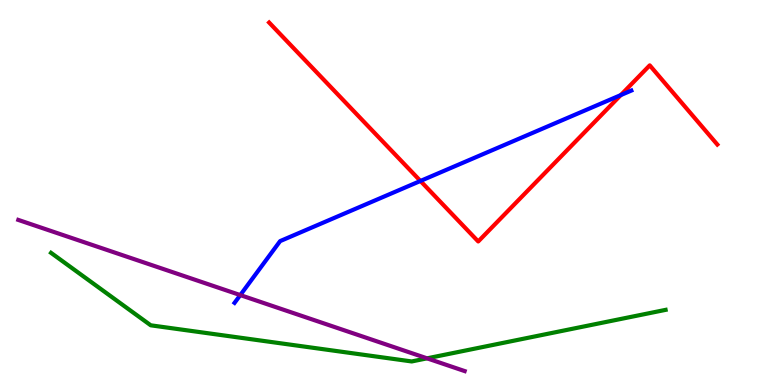[{'lines': ['blue', 'red'], 'intersections': [{'x': 5.43, 'y': 5.3}, {'x': 8.01, 'y': 7.53}]}, {'lines': ['green', 'red'], 'intersections': []}, {'lines': ['purple', 'red'], 'intersections': []}, {'lines': ['blue', 'green'], 'intersections': []}, {'lines': ['blue', 'purple'], 'intersections': [{'x': 3.1, 'y': 2.34}]}, {'lines': ['green', 'purple'], 'intersections': [{'x': 5.51, 'y': 0.693}]}]